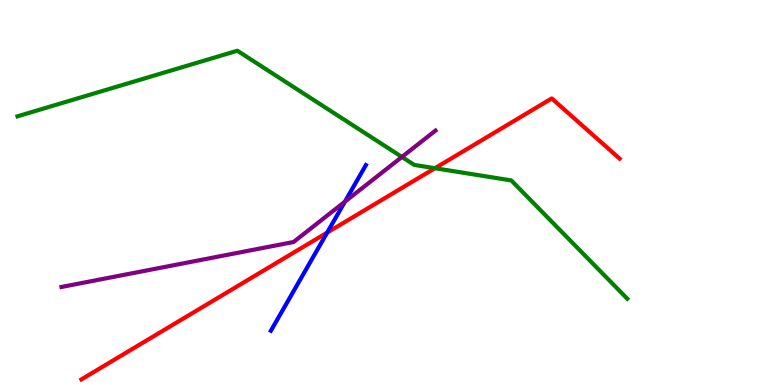[{'lines': ['blue', 'red'], 'intersections': [{'x': 4.22, 'y': 3.96}]}, {'lines': ['green', 'red'], 'intersections': [{'x': 5.61, 'y': 5.63}]}, {'lines': ['purple', 'red'], 'intersections': []}, {'lines': ['blue', 'green'], 'intersections': []}, {'lines': ['blue', 'purple'], 'intersections': [{'x': 4.45, 'y': 4.76}]}, {'lines': ['green', 'purple'], 'intersections': [{'x': 5.19, 'y': 5.92}]}]